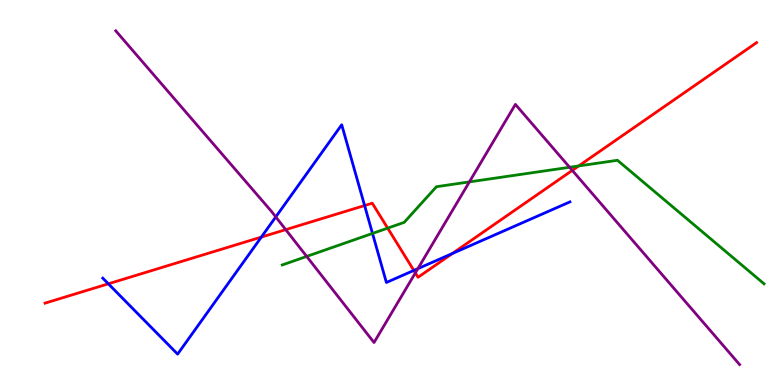[{'lines': ['blue', 'red'], 'intersections': [{'x': 1.4, 'y': 2.63}, {'x': 3.37, 'y': 3.84}, {'x': 4.7, 'y': 4.66}, {'x': 5.34, 'y': 2.98}, {'x': 5.84, 'y': 3.41}]}, {'lines': ['green', 'red'], 'intersections': [{'x': 5.0, 'y': 4.07}, {'x': 7.47, 'y': 5.69}]}, {'lines': ['purple', 'red'], 'intersections': [{'x': 3.69, 'y': 4.04}, {'x': 5.36, 'y': 2.91}, {'x': 7.38, 'y': 5.57}]}, {'lines': ['blue', 'green'], 'intersections': [{'x': 4.81, 'y': 3.94}]}, {'lines': ['blue', 'purple'], 'intersections': [{'x': 3.56, 'y': 4.37}, {'x': 5.39, 'y': 3.02}]}, {'lines': ['green', 'purple'], 'intersections': [{'x': 3.96, 'y': 3.34}, {'x': 6.06, 'y': 5.28}, {'x': 7.35, 'y': 5.66}]}]